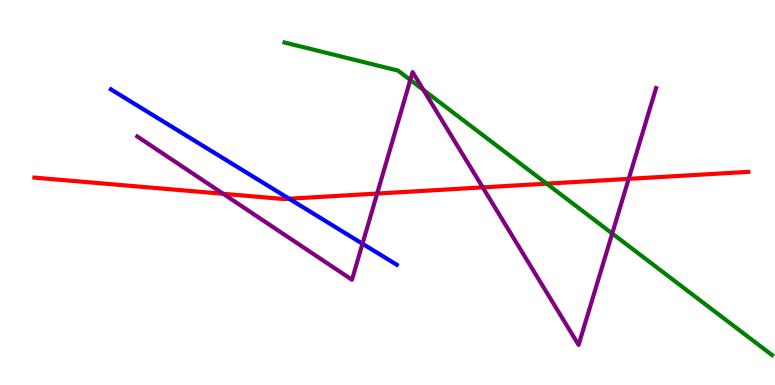[{'lines': ['blue', 'red'], 'intersections': [{'x': 3.73, 'y': 4.84}]}, {'lines': ['green', 'red'], 'intersections': [{'x': 7.05, 'y': 5.23}]}, {'lines': ['purple', 'red'], 'intersections': [{'x': 2.88, 'y': 4.97}, {'x': 4.87, 'y': 4.97}, {'x': 6.23, 'y': 5.13}, {'x': 8.11, 'y': 5.35}]}, {'lines': ['blue', 'green'], 'intersections': []}, {'lines': ['blue', 'purple'], 'intersections': [{'x': 4.68, 'y': 3.67}]}, {'lines': ['green', 'purple'], 'intersections': [{'x': 5.29, 'y': 7.92}, {'x': 5.46, 'y': 7.66}, {'x': 7.9, 'y': 3.93}]}]